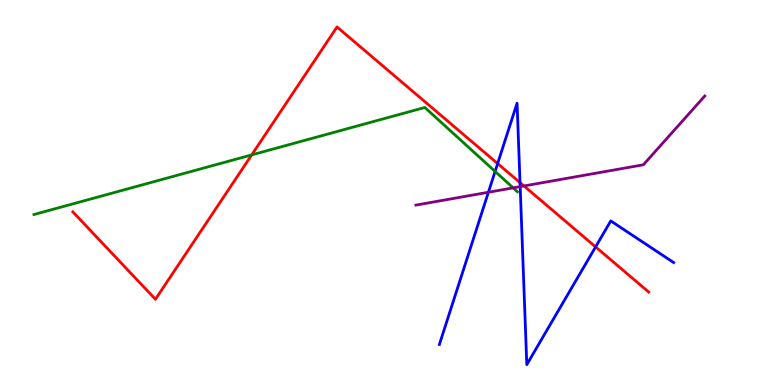[{'lines': ['blue', 'red'], 'intersections': [{'x': 6.42, 'y': 5.75}, {'x': 6.71, 'y': 5.26}, {'x': 7.69, 'y': 3.59}]}, {'lines': ['green', 'red'], 'intersections': [{'x': 3.25, 'y': 5.98}]}, {'lines': ['purple', 'red'], 'intersections': [{'x': 6.76, 'y': 5.17}]}, {'lines': ['blue', 'green'], 'intersections': [{'x': 6.39, 'y': 5.55}]}, {'lines': ['blue', 'purple'], 'intersections': [{'x': 6.3, 'y': 5.01}, {'x': 6.71, 'y': 5.15}]}, {'lines': ['green', 'purple'], 'intersections': [{'x': 6.62, 'y': 5.12}]}]